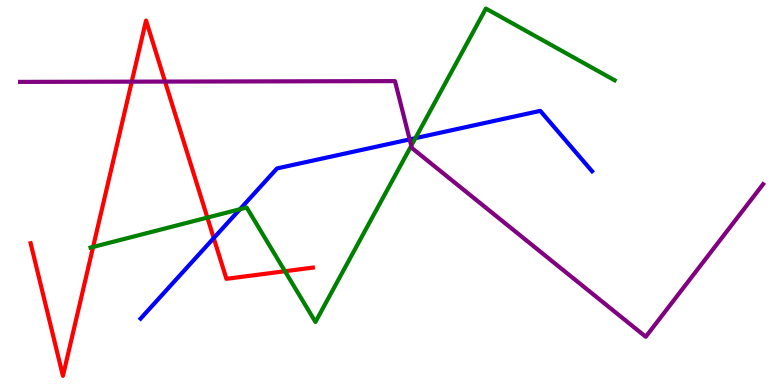[{'lines': ['blue', 'red'], 'intersections': [{'x': 2.76, 'y': 3.82}]}, {'lines': ['green', 'red'], 'intersections': [{'x': 1.2, 'y': 3.59}, {'x': 2.68, 'y': 4.35}, {'x': 3.68, 'y': 2.96}]}, {'lines': ['purple', 'red'], 'intersections': [{'x': 1.7, 'y': 7.88}, {'x': 2.13, 'y': 7.88}]}, {'lines': ['blue', 'green'], 'intersections': [{'x': 3.1, 'y': 4.57}, {'x': 5.36, 'y': 6.41}]}, {'lines': ['blue', 'purple'], 'intersections': [{'x': 5.29, 'y': 6.38}]}, {'lines': ['green', 'purple'], 'intersections': [{'x': 5.31, 'y': 6.21}]}]